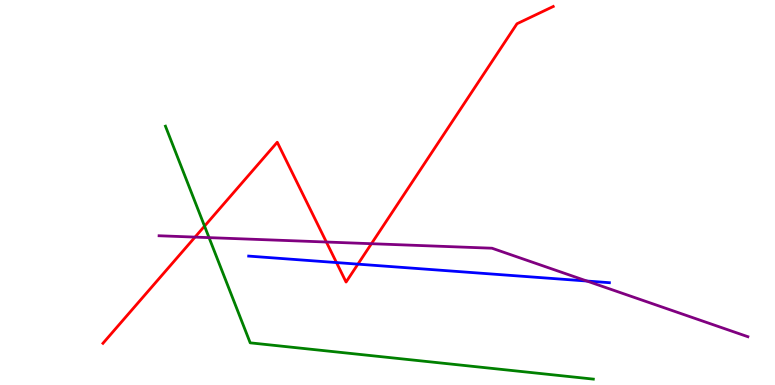[{'lines': ['blue', 'red'], 'intersections': [{'x': 4.34, 'y': 3.18}, {'x': 4.62, 'y': 3.14}]}, {'lines': ['green', 'red'], 'intersections': [{'x': 2.64, 'y': 4.13}]}, {'lines': ['purple', 'red'], 'intersections': [{'x': 2.52, 'y': 3.84}, {'x': 4.21, 'y': 3.71}, {'x': 4.79, 'y': 3.67}]}, {'lines': ['blue', 'green'], 'intersections': []}, {'lines': ['blue', 'purple'], 'intersections': [{'x': 7.57, 'y': 2.7}]}, {'lines': ['green', 'purple'], 'intersections': [{'x': 2.7, 'y': 3.83}]}]